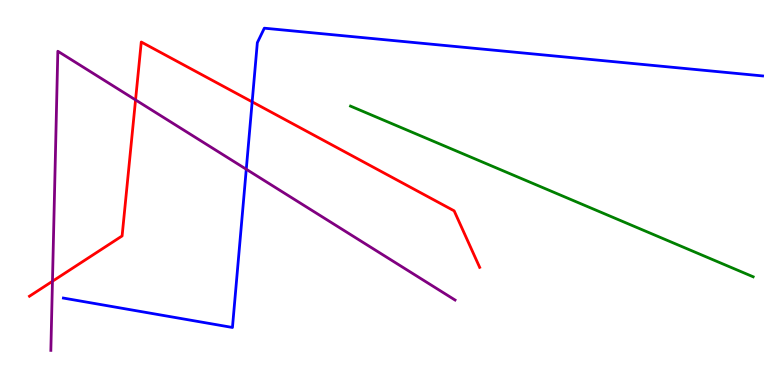[{'lines': ['blue', 'red'], 'intersections': [{'x': 3.25, 'y': 7.35}]}, {'lines': ['green', 'red'], 'intersections': []}, {'lines': ['purple', 'red'], 'intersections': [{'x': 0.677, 'y': 2.69}, {'x': 1.75, 'y': 7.4}]}, {'lines': ['blue', 'green'], 'intersections': []}, {'lines': ['blue', 'purple'], 'intersections': [{'x': 3.18, 'y': 5.6}]}, {'lines': ['green', 'purple'], 'intersections': []}]